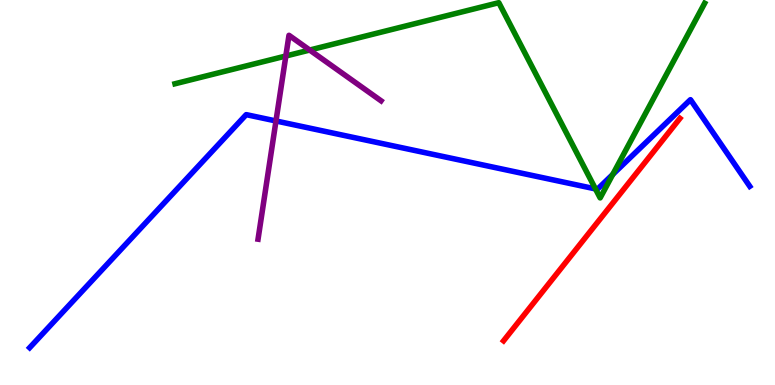[{'lines': ['blue', 'red'], 'intersections': []}, {'lines': ['green', 'red'], 'intersections': []}, {'lines': ['purple', 'red'], 'intersections': []}, {'lines': ['blue', 'green'], 'intersections': [{'x': 7.68, 'y': 5.09}, {'x': 7.91, 'y': 5.47}]}, {'lines': ['blue', 'purple'], 'intersections': [{'x': 3.56, 'y': 6.86}]}, {'lines': ['green', 'purple'], 'intersections': [{'x': 3.69, 'y': 8.55}, {'x': 4.0, 'y': 8.7}]}]